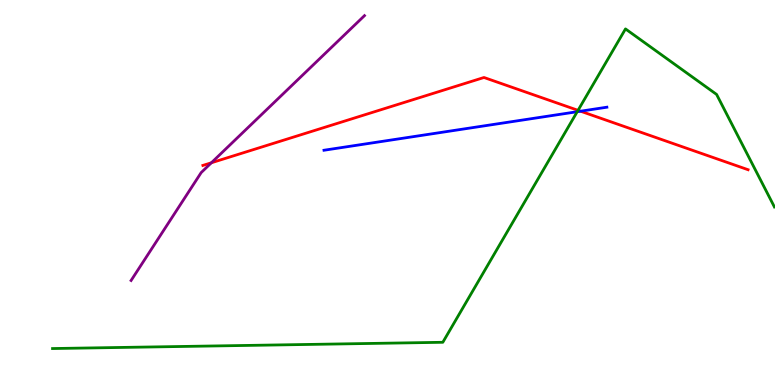[{'lines': ['blue', 'red'], 'intersections': [{'x': 7.49, 'y': 7.11}]}, {'lines': ['green', 'red'], 'intersections': [{'x': 7.46, 'y': 7.13}]}, {'lines': ['purple', 'red'], 'intersections': [{'x': 2.73, 'y': 5.77}]}, {'lines': ['blue', 'green'], 'intersections': [{'x': 7.45, 'y': 7.1}]}, {'lines': ['blue', 'purple'], 'intersections': []}, {'lines': ['green', 'purple'], 'intersections': []}]